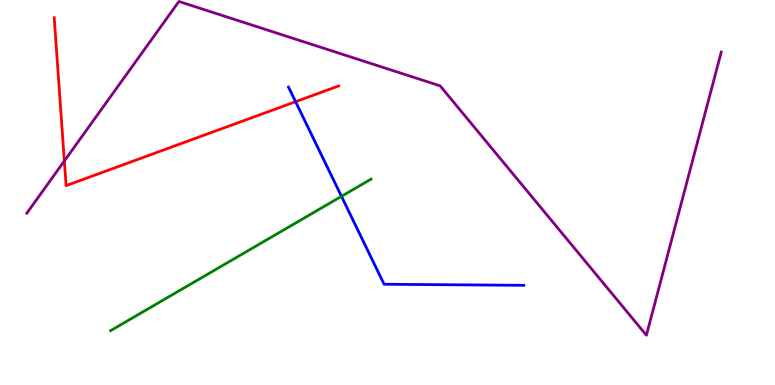[{'lines': ['blue', 'red'], 'intersections': [{'x': 3.81, 'y': 7.36}]}, {'lines': ['green', 'red'], 'intersections': []}, {'lines': ['purple', 'red'], 'intersections': [{'x': 0.83, 'y': 5.82}]}, {'lines': ['blue', 'green'], 'intersections': [{'x': 4.41, 'y': 4.9}]}, {'lines': ['blue', 'purple'], 'intersections': []}, {'lines': ['green', 'purple'], 'intersections': []}]